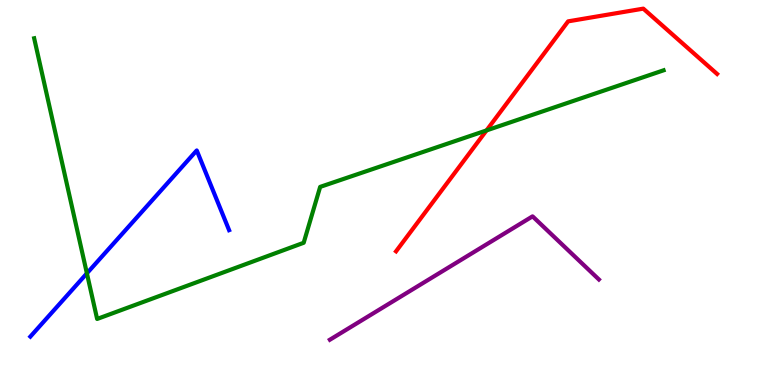[{'lines': ['blue', 'red'], 'intersections': []}, {'lines': ['green', 'red'], 'intersections': [{'x': 6.28, 'y': 6.61}]}, {'lines': ['purple', 'red'], 'intersections': []}, {'lines': ['blue', 'green'], 'intersections': [{'x': 1.12, 'y': 2.9}]}, {'lines': ['blue', 'purple'], 'intersections': []}, {'lines': ['green', 'purple'], 'intersections': []}]